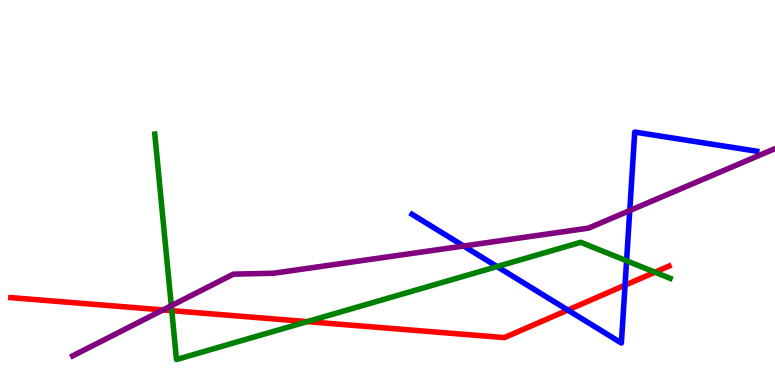[{'lines': ['blue', 'red'], 'intersections': [{'x': 7.33, 'y': 1.95}, {'x': 8.07, 'y': 2.59}]}, {'lines': ['green', 'red'], 'intersections': [{'x': 2.22, 'y': 1.93}, {'x': 3.96, 'y': 1.65}, {'x': 8.45, 'y': 2.93}]}, {'lines': ['purple', 'red'], 'intersections': [{'x': 2.1, 'y': 1.95}]}, {'lines': ['blue', 'green'], 'intersections': [{'x': 6.41, 'y': 3.08}, {'x': 8.08, 'y': 3.23}]}, {'lines': ['blue', 'purple'], 'intersections': [{'x': 5.98, 'y': 3.61}, {'x': 8.13, 'y': 4.53}]}, {'lines': ['green', 'purple'], 'intersections': [{'x': 2.21, 'y': 2.06}]}]